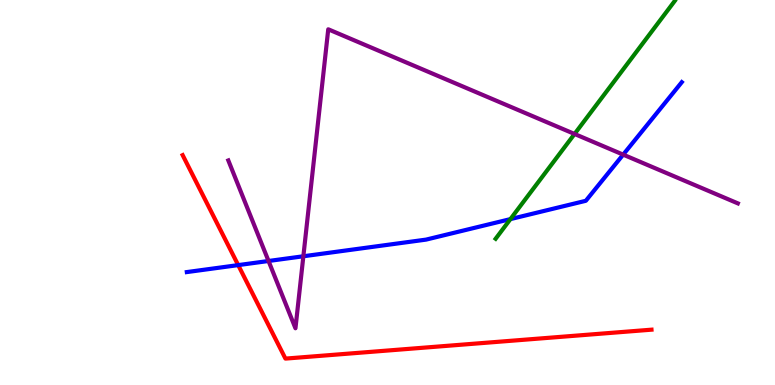[{'lines': ['blue', 'red'], 'intersections': [{'x': 3.07, 'y': 3.11}]}, {'lines': ['green', 'red'], 'intersections': []}, {'lines': ['purple', 'red'], 'intersections': []}, {'lines': ['blue', 'green'], 'intersections': [{'x': 6.59, 'y': 4.31}]}, {'lines': ['blue', 'purple'], 'intersections': [{'x': 3.47, 'y': 3.22}, {'x': 3.91, 'y': 3.34}, {'x': 8.04, 'y': 5.98}]}, {'lines': ['green', 'purple'], 'intersections': [{'x': 7.41, 'y': 6.52}]}]